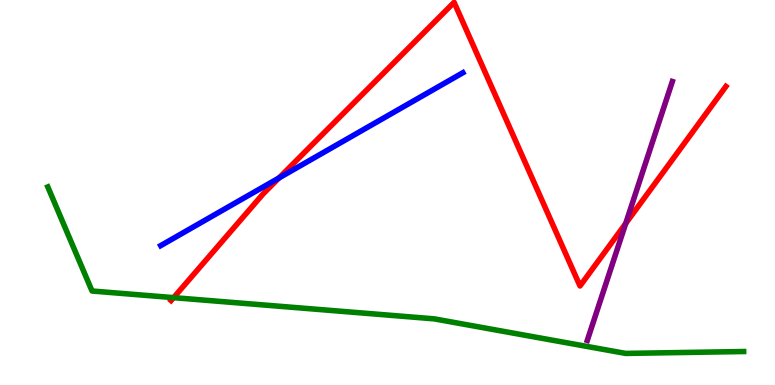[{'lines': ['blue', 'red'], 'intersections': [{'x': 3.6, 'y': 5.38}]}, {'lines': ['green', 'red'], 'intersections': [{'x': 2.24, 'y': 2.27}]}, {'lines': ['purple', 'red'], 'intersections': [{'x': 8.07, 'y': 4.2}]}, {'lines': ['blue', 'green'], 'intersections': []}, {'lines': ['blue', 'purple'], 'intersections': []}, {'lines': ['green', 'purple'], 'intersections': []}]